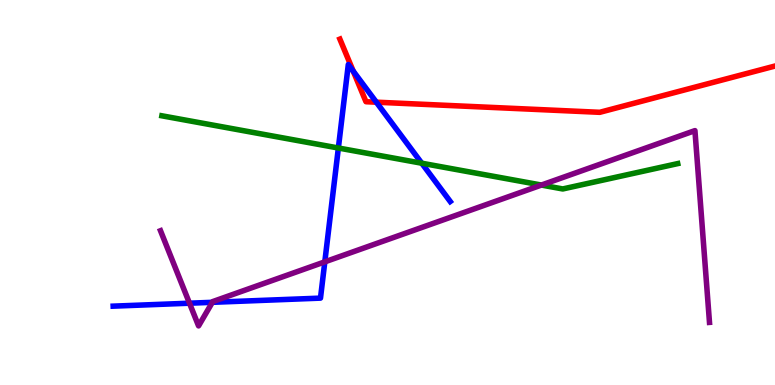[{'lines': ['blue', 'red'], 'intersections': [{'x': 4.56, 'y': 8.15}, {'x': 4.86, 'y': 7.35}]}, {'lines': ['green', 'red'], 'intersections': []}, {'lines': ['purple', 'red'], 'intersections': []}, {'lines': ['blue', 'green'], 'intersections': [{'x': 4.37, 'y': 6.16}, {'x': 5.44, 'y': 5.76}]}, {'lines': ['blue', 'purple'], 'intersections': [{'x': 2.45, 'y': 2.12}, {'x': 2.74, 'y': 2.15}, {'x': 4.19, 'y': 3.2}]}, {'lines': ['green', 'purple'], 'intersections': [{'x': 6.99, 'y': 5.19}]}]